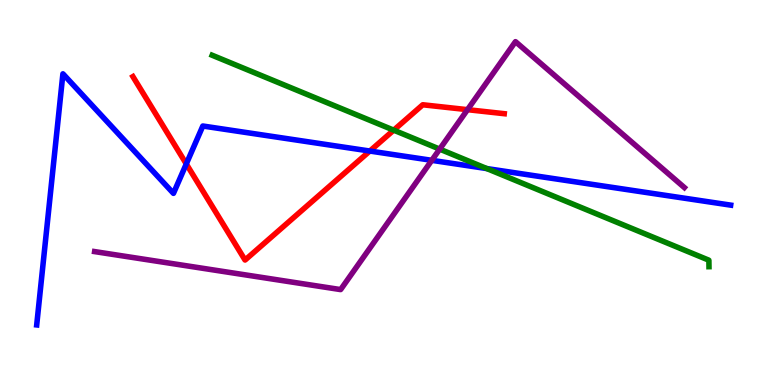[{'lines': ['blue', 'red'], 'intersections': [{'x': 2.4, 'y': 5.74}, {'x': 4.77, 'y': 6.08}]}, {'lines': ['green', 'red'], 'intersections': [{'x': 5.08, 'y': 6.62}]}, {'lines': ['purple', 'red'], 'intersections': [{'x': 6.03, 'y': 7.15}]}, {'lines': ['blue', 'green'], 'intersections': [{'x': 6.28, 'y': 5.62}]}, {'lines': ['blue', 'purple'], 'intersections': [{'x': 5.57, 'y': 5.84}]}, {'lines': ['green', 'purple'], 'intersections': [{'x': 5.67, 'y': 6.13}]}]